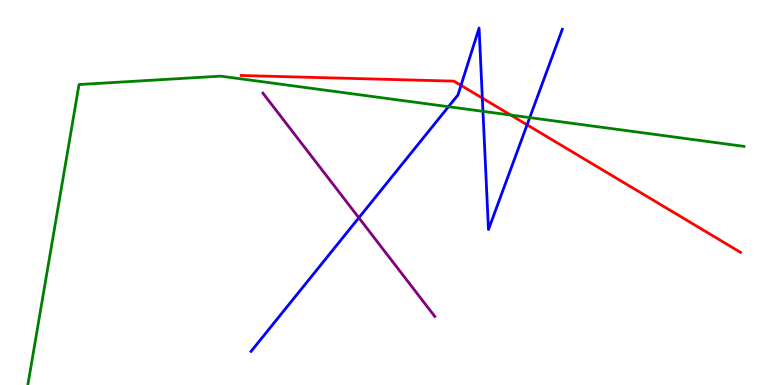[{'lines': ['blue', 'red'], 'intersections': [{'x': 5.95, 'y': 7.78}, {'x': 6.22, 'y': 7.45}, {'x': 6.8, 'y': 6.76}]}, {'lines': ['green', 'red'], 'intersections': [{'x': 6.59, 'y': 7.01}]}, {'lines': ['purple', 'red'], 'intersections': []}, {'lines': ['blue', 'green'], 'intersections': [{'x': 5.79, 'y': 7.23}, {'x': 6.23, 'y': 7.11}, {'x': 6.84, 'y': 6.94}]}, {'lines': ['blue', 'purple'], 'intersections': [{'x': 4.63, 'y': 4.34}]}, {'lines': ['green', 'purple'], 'intersections': []}]